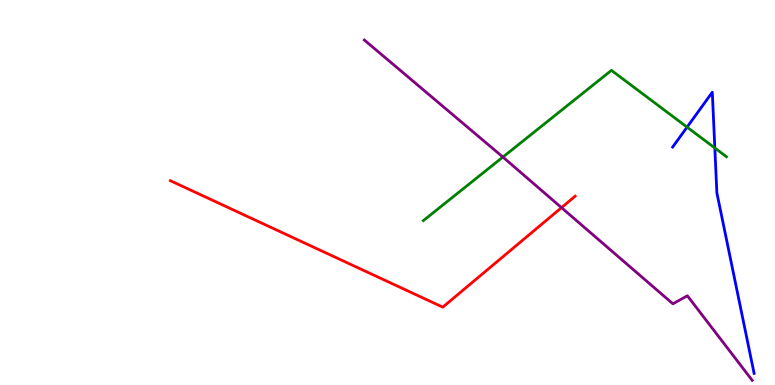[{'lines': ['blue', 'red'], 'intersections': []}, {'lines': ['green', 'red'], 'intersections': []}, {'lines': ['purple', 'red'], 'intersections': [{'x': 7.25, 'y': 4.61}]}, {'lines': ['blue', 'green'], 'intersections': [{'x': 8.87, 'y': 6.7}, {'x': 9.22, 'y': 6.16}]}, {'lines': ['blue', 'purple'], 'intersections': []}, {'lines': ['green', 'purple'], 'intersections': [{'x': 6.49, 'y': 5.92}]}]